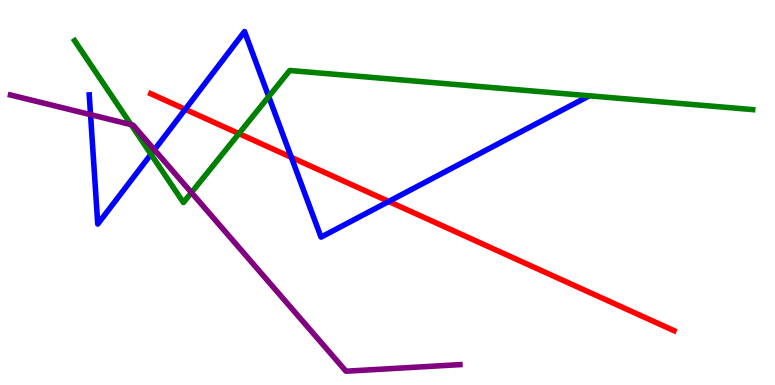[{'lines': ['blue', 'red'], 'intersections': [{'x': 2.39, 'y': 7.16}, {'x': 3.76, 'y': 5.91}, {'x': 5.02, 'y': 4.77}]}, {'lines': ['green', 'red'], 'intersections': [{'x': 3.08, 'y': 6.53}]}, {'lines': ['purple', 'red'], 'intersections': []}, {'lines': ['blue', 'green'], 'intersections': [{'x': 1.95, 'y': 5.99}, {'x': 3.47, 'y': 7.49}]}, {'lines': ['blue', 'purple'], 'intersections': [{'x': 1.17, 'y': 7.02}, {'x': 1.99, 'y': 6.11}]}, {'lines': ['green', 'purple'], 'intersections': [{'x': 1.69, 'y': 6.76}, {'x': 2.47, 'y': 5.0}]}]